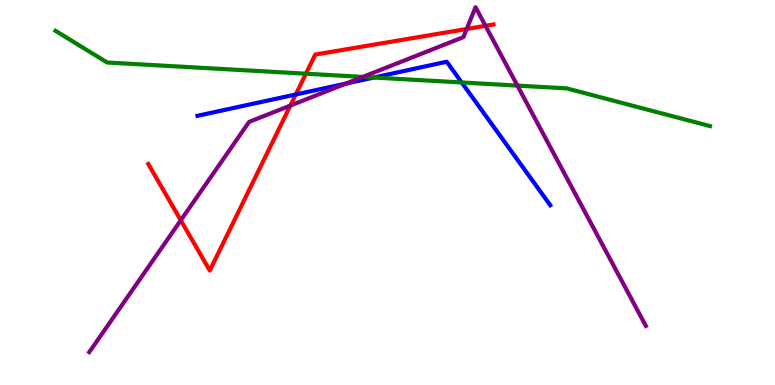[{'lines': ['blue', 'red'], 'intersections': [{'x': 3.82, 'y': 7.55}]}, {'lines': ['green', 'red'], 'intersections': [{'x': 3.95, 'y': 8.09}]}, {'lines': ['purple', 'red'], 'intersections': [{'x': 2.33, 'y': 4.28}, {'x': 3.75, 'y': 7.26}, {'x': 6.02, 'y': 9.25}, {'x': 6.26, 'y': 9.33}]}, {'lines': ['blue', 'green'], 'intersections': [{'x': 4.82, 'y': 7.99}, {'x': 5.96, 'y': 7.86}]}, {'lines': ['blue', 'purple'], 'intersections': [{'x': 4.46, 'y': 7.83}]}, {'lines': ['green', 'purple'], 'intersections': [{'x': 4.68, 'y': 8.0}, {'x': 6.68, 'y': 7.78}]}]